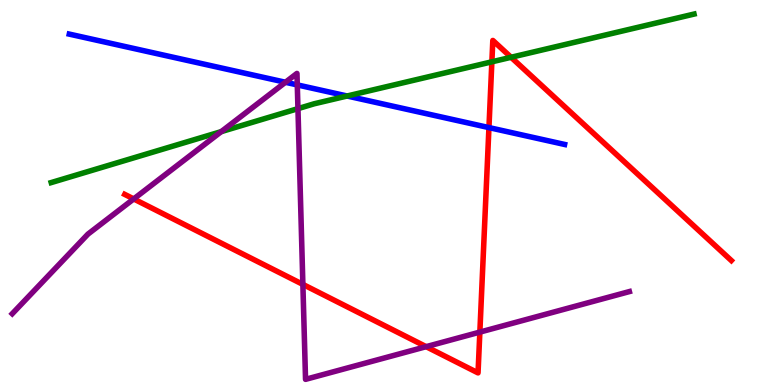[{'lines': ['blue', 'red'], 'intersections': [{'x': 6.31, 'y': 6.69}]}, {'lines': ['green', 'red'], 'intersections': [{'x': 6.35, 'y': 8.39}, {'x': 6.59, 'y': 8.51}]}, {'lines': ['purple', 'red'], 'intersections': [{'x': 1.73, 'y': 4.83}, {'x': 3.91, 'y': 2.61}, {'x': 5.5, 'y': 0.996}, {'x': 6.19, 'y': 1.37}]}, {'lines': ['blue', 'green'], 'intersections': [{'x': 4.48, 'y': 7.51}]}, {'lines': ['blue', 'purple'], 'intersections': [{'x': 3.68, 'y': 7.86}, {'x': 3.84, 'y': 7.79}]}, {'lines': ['green', 'purple'], 'intersections': [{'x': 2.85, 'y': 6.58}, {'x': 3.84, 'y': 7.18}]}]